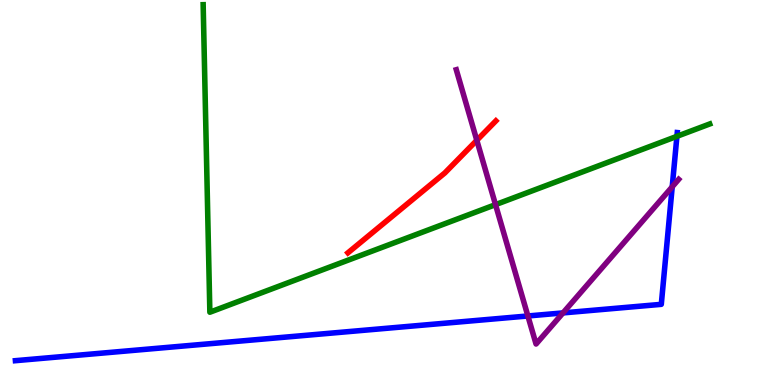[{'lines': ['blue', 'red'], 'intersections': []}, {'lines': ['green', 'red'], 'intersections': []}, {'lines': ['purple', 'red'], 'intersections': [{'x': 6.15, 'y': 6.36}]}, {'lines': ['blue', 'green'], 'intersections': [{'x': 8.73, 'y': 6.46}]}, {'lines': ['blue', 'purple'], 'intersections': [{'x': 6.81, 'y': 1.79}, {'x': 7.26, 'y': 1.87}, {'x': 8.67, 'y': 5.15}]}, {'lines': ['green', 'purple'], 'intersections': [{'x': 6.39, 'y': 4.68}]}]